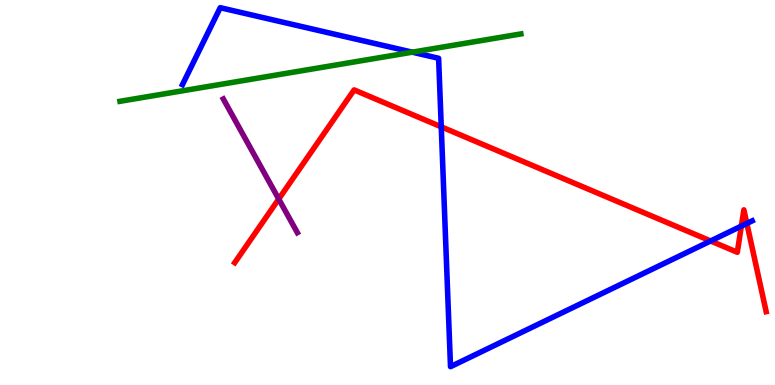[{'lines': ['blue', 'red'], 'intersections': [{'x': 5.69, 'y': 6.71}, {'x': 9.17, 'y': 3.74}, {'x': 9.57, 'y': 4.13}, {'x': 9.64, 'y': 4.2}]}, {'lines': ['green', 'red'], 'intersections': []}, {'lines': ['purple', 'red'], 'intersections': [{'x': 3.6, 'y': 4.83}]}, {'lines': ['blue', 'green'], 'intersections': [{'x': 5.32, 'y': 8.64}]}, {'lines': ['blue', 'purple'], 'intersections': []}, {'lines': ['green', 'purple'], 'intersections': []}]